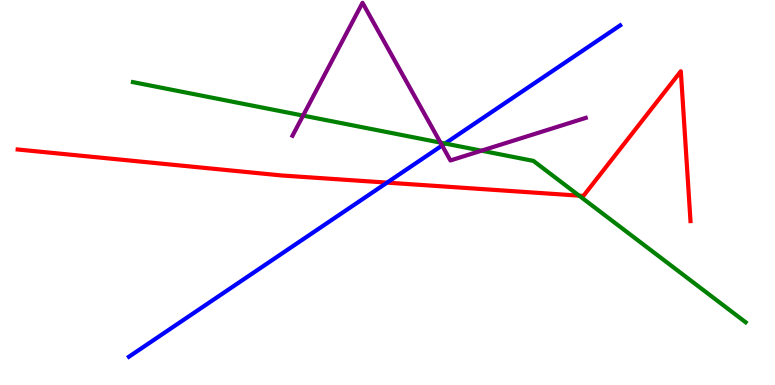[{'lines': ['blue', 'red'], 'intersections': [{'x': 4.99, 'y': 5.26}]}, {'lines': ['green', 'red'], 'intersections': [{'x': 7.47, 'y': 4.92}]}, {'lines': ['purple', 'red'], 'intersections': []}, {'lines': ['blue', 'green'], 'intersections': [{'x': 5.74, 'y': 6.27}]}, {'lines': ['blue', 'purple'], 'intersections': [{'x': 5.7, 'y': 6.22}]}, {'lines': ['green', 'purple'], 'intersections': [{'x': 3.91, 'y': 7.0}, {'x': 5.68, 'y': 6.3}, {'x': 6.21, 'y': 6.09}]}]